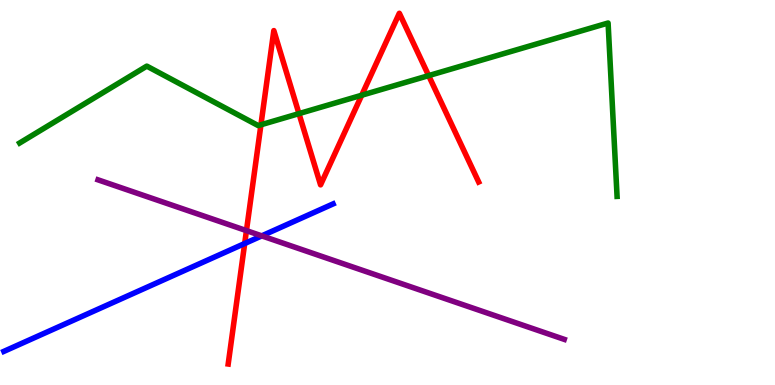[{'lines': ['blue', 'red'], 'intersections': [{'x': 3.16, 'y': 3.67}]}, {'lines': ['green', 'red'], 'intersections': [{'x': 3.37, 'y': 6.76}, {'x': 3.86, 'y': 7.05}, {'x': 4.67, 'y': 7.53}, {'x': 5.53, 'y': 8.04}]}, {'lines': ['purple', 'red'], 'intersections': [{'x': 3.18, 'y': 4.01}]}, {'lines': ['blue', 'green'], 'intersections': []}, {'lines': ['blue', 'purple'], 'intersections': [{'x': 3.38, 'y': 3.87}]}, {'lines': ['green', 'purple'], 'intersections': []}]